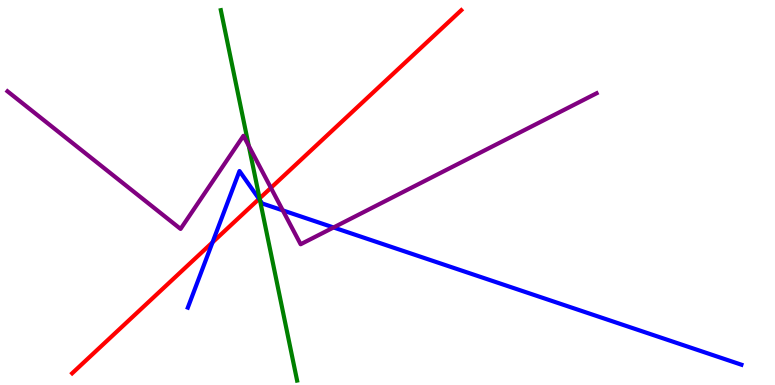[{'lines': ['blue', 'red'], 'intersections': [{'x': 2.74, 'y': 3.71}, {'x': 3.34, 'y': 4.83}]}, {'lines': ['green', 'red'], 'intersections': [{'x': 3.35, 'y': 4.85}]}, {'lines': ['purple', 'red'], 'intersections': [{'x': 3.5, 'y': 5.12}]}, {'lines': ['blue', 'green'], 'intersections': [{'x': 3.35, 'y': 4.8}]}, {'lines': ['blue', 'purple'], 'intersections': [{'x': 3.65, 'y': 4.54}, {'x': 4.3, 'y': 4.09}]}, {'lines': ['green', 'purple'], 'intersections': [{'x': 3.21, 'y': 6.21}]}]